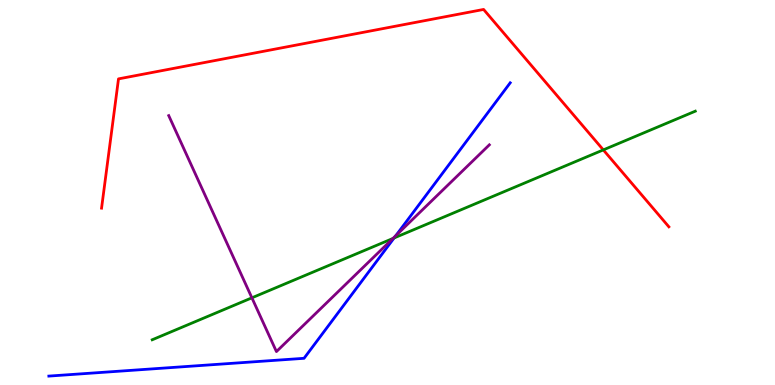[{'lines': ['blue', 'red'], 'intersections': []}, {'lines': ['green', 'red'], 'intersections': [{'x': 7.78, 'y': 6.11}]}, {'lines': ['purple', 'red'], 'intersections': []}, {'lines': ['blue', 'green'], 'intersections': [{'x': 5.09, 'y': 3.82}]}, {'lines': ['blue', 'purple'], 'intersections': [{'x': 5.11, 'y': 3.88}]}, {'lines': ['green', 'purple'], 'intersections': [{'x': 3.25, 'y': 2.26}, {'x': 5.07, 'y': 3.81}]}]